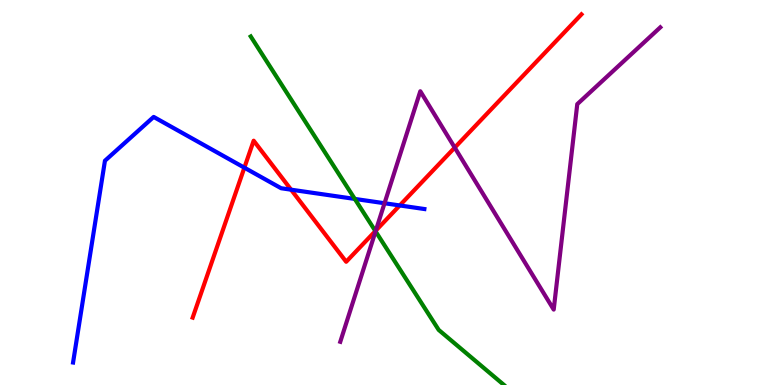[{'lines': ['blue', 'red'], 'intersections': [{'x': 3.15, 'y': 5.64}, {'x': 3.76, 'y': 5.07}, {'x': 5.16, 'y': 4.66}]}, {'lines': ['green', 'red'], 'intersections': [{'x': 4.84, 'y': 4.0}]}, {'lines': ['purple', 'red'], 'intersections': [{'x': 4.85, 'y': 4.01}, {'x': 5.87, 'y': 6.17}]}, {'lines': ['blue', 'green'], 'intersections': [{'x': 4.58, 'y': 4.83}]}, {'lines': ['blue', 'purple'], 'intersections': [{'x': 4.96, 'y': 4.72}]}, {'lines': ['green', 'purple'], 'intersections': [{'x': 4.85, 'y': 3.99}]}]